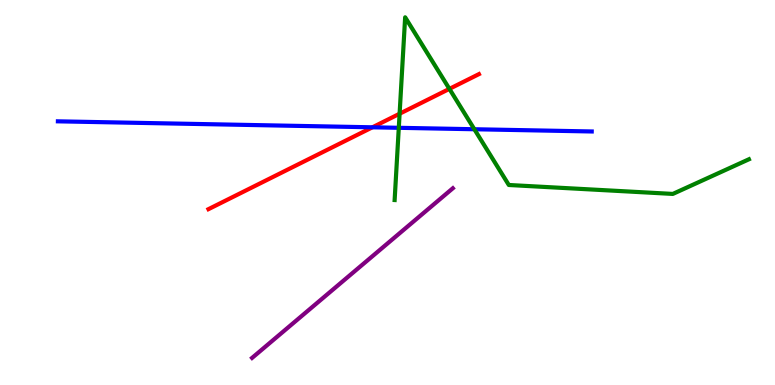[{'lines': ['blue', 'red'], 'intersections': [{'x': 4.81, 'y': 6.69}]}, {'lines': ['green', 'red'], 'intersections': [{'x': 5.16, 'y': 7.05}, {'x': 5.8, 'y': 7.69}]}, {'lines': ['purple', 'red'], 'intersections': []}, {'lines': ['blue', 'green'], 'intersections': [{'x': 5.15, 'y': 6.68}, {'x': 6.12, 'y': 6.64}]}, {'lines': ['blue', 'purple'], 'intersections': []}, {'lines': ['green', 'purple'], 'intersections': []}]